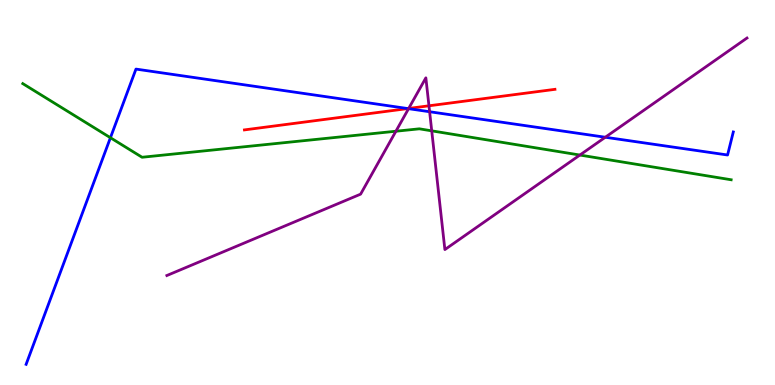[{'lines': ['blue', 'red'], 'intersections': [{'x': 5.26, 'y': 7.18}]}, {'lines': ['green', 'red'], 'intersections': []}, {'lines': ['purple', 'red'], 'intersections': [{'x': 5.27, 'y': 7.18}, {'x': 5.53, 'y': 7.25}]}, {'lines': ['blue', 'green'], 'intersections': [{'x': 1.42, 'y': 6.42}]}, {'lines': ['blue', 'purple'], 'intersections': [{'x': 5.27, 'y': 7.18}, {'x': 5.54, 'y': 7.1}, {'x': 7.81, 'y': 6.44}]}, {'lines': ['green', 'purple'], 'intersections': [{'x': 5.11, 'y': 6.59}, {'x': 5.57, 'y': 6.6}, {'x': 7.48, 'y': 5.97}]}]